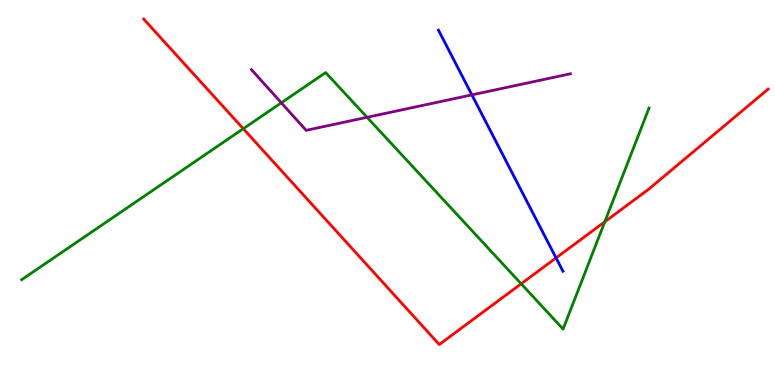[{'lines': ['blue', 'red'], 'intersections': [{'x': 7.17, 'y': 3.3}]}, {'lines': ['green', 'red'], 'intersections': [{'x': 3.14, 'y': 6.66}, {'x': 6.72, 'y': 2.63}, {'x': 7.8, 'y': 4.24}]}, {'lines': ['purple', 'red'], 'intersections': []}, {'lines': ['blue', 'green'], 'intersections': []}, {'lines': ['blue', 'purple'], 'intersections': [{'x': 6.09, 'y': 7.54}]}, {'lines': ['green', 'purple'], 'intersections': [{'x': 3.63, 'y': 7.33}, {'x': 4.74, 'y': 6.95}]}]